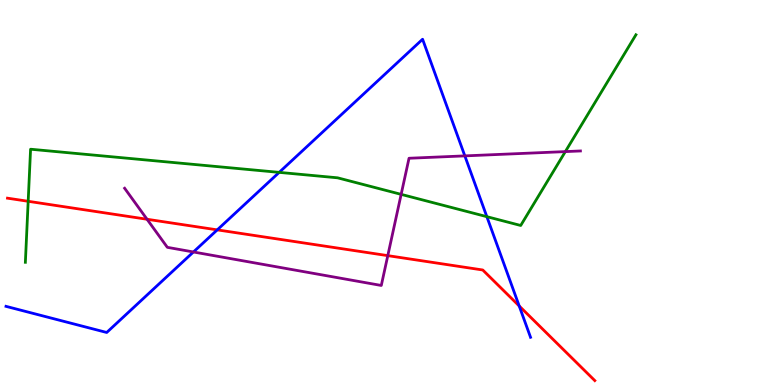[{'lines': ['blue', 'red'], 'intersections': [{'x': 2.8, 'y': 4.03}, {'x': 6.7, 'y': 2.05}]}, {'lines': ['green', 'red'], 'intersections': [{'x': 0.364, 'y': 4.77}]}, {'lines': ['purple', 'red'], 'intersections': [{'x': 1.9, 'y': 4.31}, {'x': 5.0, 'y': 3.36}]}, {'lines': ['blue', 'green'], 'intersections': [{'x': 3.6, 'y': 5.52}, {'x': 6.28, 'y': 4.37}]}, {'lines': ['blue', 'purple'], 'intersections': [{'x': 2.5, 'y': 3.46}, {'x': 6.0, 'y': 5.95}]}, {'lines': ['green', 'purple'], 'intersections': [{'x': 5.18, 'y': 4.95}, {'x': 7.29, 'y': 6.06}]}]